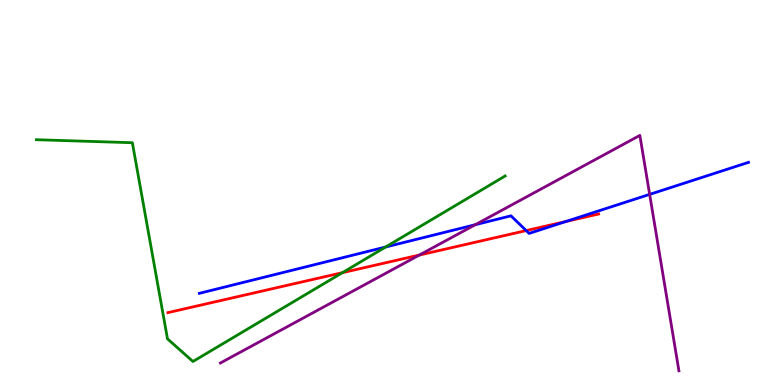[{'lines': ['blue', 'red'], 'intersections': [{'x': 6.79, 'y': 4.01}, {'x': 7.3, 'y': 4.25}]}, {'lines': ['green', 'red'], 'intersections': [{'x': 4.42, 'y': 2.92}]}, {'lines': ['purple', 'red'], 'intersections': [{'x': 5.41, 'y': 3.38}]}, {'lines': ['blue', 'green'], 'intersections': [{'x': 4.98, 'y': 3.58}]}, {'lines': ['blue', 'purple'], 'intersections': [{'x': 6.13, 'y': 4.16}, {'x': 8.38, 'y': 4.95}]}, {'lines': ['green', 'purple'], 'intersections': []}]